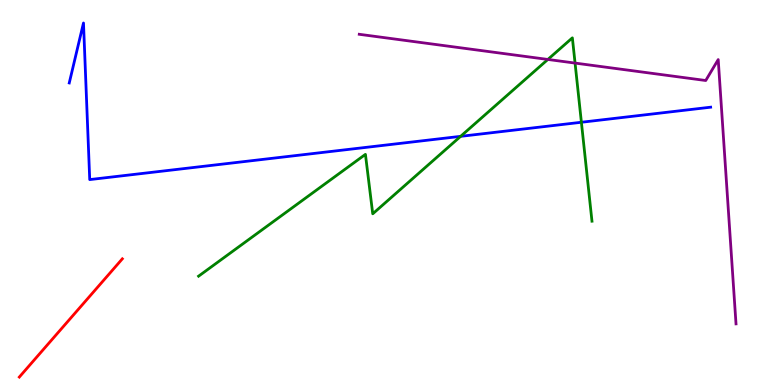[{'lines': ['blue', 'red'], 'intersections': []}, {'lines': ['green', 'red'], 'intersections': []}, {'lines': ['purple', 'red'], 'intersections': []}, {'lines': ['blue', 'green'], 'intersections': [{'x': 5.94, 'y': 6.46}, {'x': 7.5, 'y': 6.82}]}, {'lines': ['blue', 'purple'], 'intersections': []}, {'lines': ['green', 'purple'], 'intersections': [{'x': 7.07, 'y': 8.46}, {'x': 7.42, 'y': 8.36}]}]